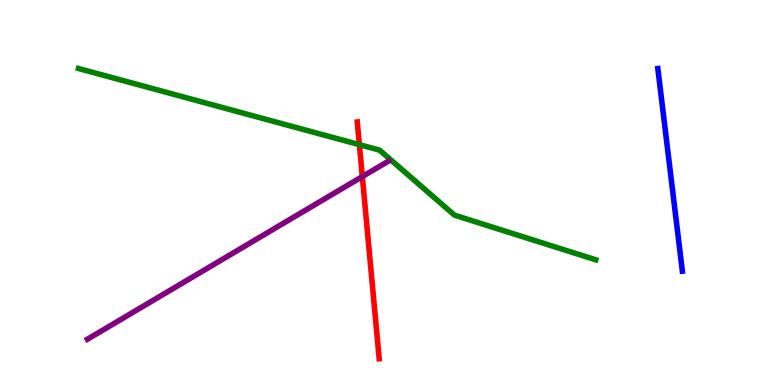[{'lines': ['blue', 'red'], 'intersections': []}, {'lines': ['green', 'red'], 'intersections': [{'x': 4.64, 'y': 6.24}]}, {'lines': ['purple', 'red'], 'intersections': [{'x': 4.68, 'y': 5.41}]}, {'lines': ['blue', 'green'], 'intersections': []}, {'lines': ['blue', 'purple'], 'intersections': []}, {'lines': ['green', 'purple'], 'intersections': []}]